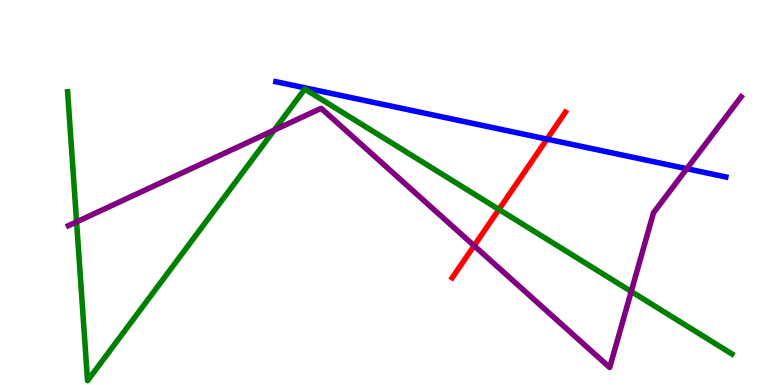[{'lines': ['blue', 'red'], 'intersections': [{'x': 7.06, 'y': 6.39}]}, {'lines': ['green', 'red'], 'intersections': [{'x': 6.44, 'y': 4.56}]}, {'lines': ['purple', 'red'], 'intersections': [{'x': 6.12, 'y': 3.62}]}, {'lines': ['blue', 'green'], 'intersections': []}, {'lines': ['blue', 'purple'], 'intersections': [{'x': 8.86, 'y': 5.62}]}, {'lines': ['green', 'purple'], 'intersections': [{'x': 0.988, 'y': 4.24}, {'x': 3.54, 'y': 6.62}, {'x': 8.14, 'y': 2.43}]}]